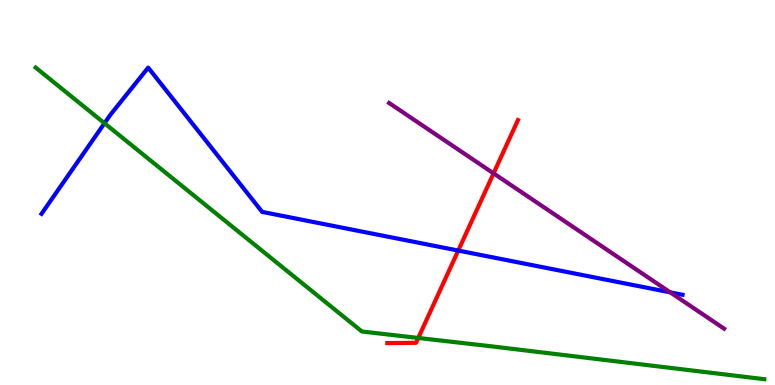[{'lines': ['blue', 'red'], 'intersections': [{'x': 5.91, 'y': 3.49}]}, {'lines': ['green', 'red'], 'intersections': [{'x': 5.4, 'y': 1.22}]}, {'lines': ['purple', 'red'], 'intersections': [{'x': 6.37, 'y': 5.5}]}, {'lines': ['blue', 'green'], 'intersections': [{'x': 1.35, 'y': 6.8}]}, {'lines': ['blue', 'purple'], 'intersections': [{'x': 8.65, 'y': 2.41}]}, {'lines': ['green', 'purple'], 'intersections': []}]